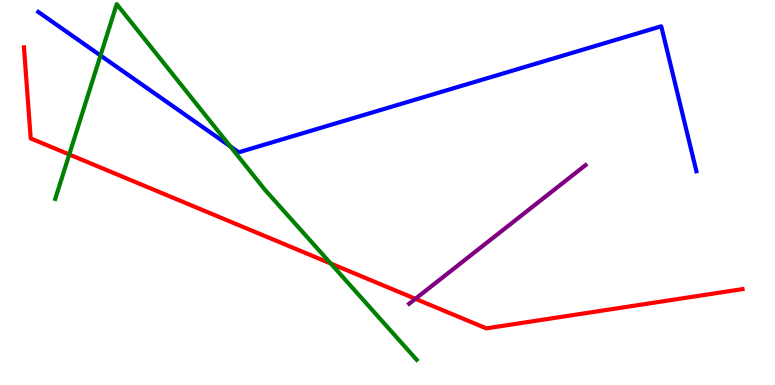[{'lines': ['blue', 'red'], 'intersections': []}, {'lines': ['green', 'red'], 'intersections': [{'x': 0.894, 'y': 5.99}, {'x': 4.27, 'y': 3.16}]}, {'lines': ['purple', 'red'], 'intersections': [{'x': 5.36, 'y': 2.24}]}, {'lines': ['blue', 'green'], 'intersections': [{'x': 1.3, 'y': 8.56}, {'x': 2.97, 'y': 6.2}]}, {'lines': ['blue', 'purple'], 'intersections': []}, {'lines': ['green', 'purple'], 'intersections': []}]